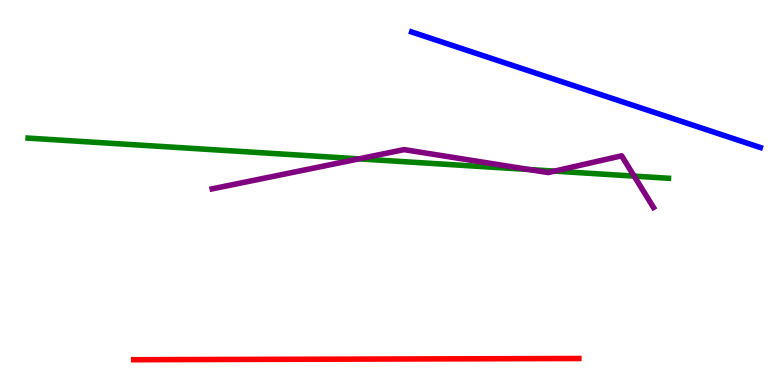[{'lines': ['blue', 'red'], 'intersections': []}, {'lines': ['green', 'red'], 'intersections': []}, {'lines': ['purple', 'red'], 'intersections': []}, {'lines': ['blue', 'green'], 'intersections': []}, {'lines': ['blue', 'purple'], 'intersections': []}, {'lines': ['green', 'purple'], 'intersections': [{'x': 4.63, 'y': 5.87}, {'x': 6.83, 'y': 5.6}, {'x': 7.15, 'y': 5.56}, {'x': 8.18, 'y': 5.43}]}]